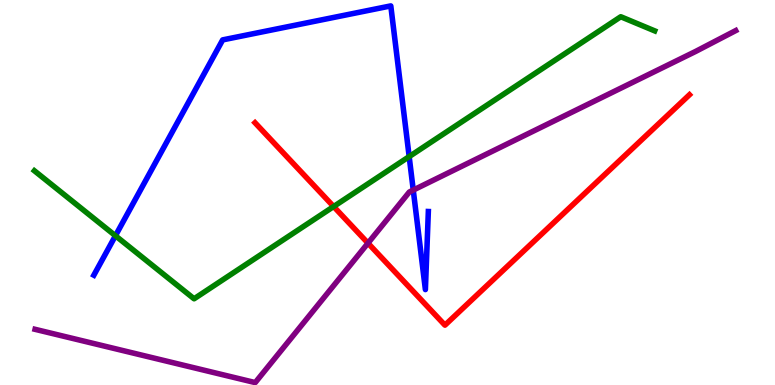[{'lines': ['blue', 'red'], 'intersections': []}, {'lines': ['green', 'red'], 'intersections': [{'x': 4.3, 'y': 4.64}]}, {'lines': ['purple', 'red'], 'intersections': [{'x': 4.75, 'y': 3.68}]}, {'lines': ['blue', 'green'], 'intersections': [{'x': 1.49, 'y': 3.88}, {'x': 5.28, 'y': 5.93}]}, {'lines': ['blue', 'purple'], 'intersections': [{'x': 5.33, 'y': 5.06}]}, {'lines': ['green', 'purple'], 'intersections': []}]